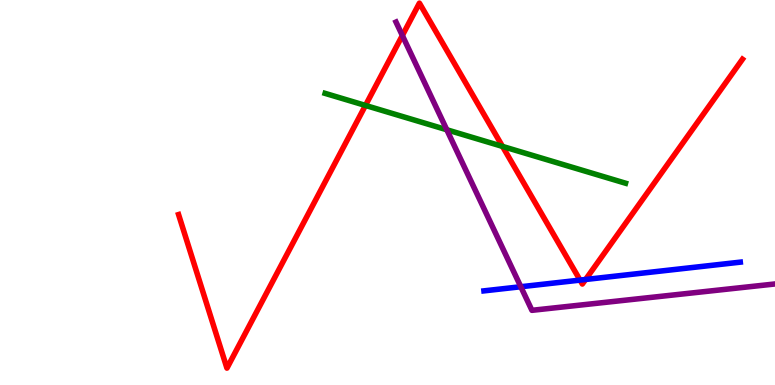[{'lines': ['blue', 'red'], 'intersections': [{'x': 7.48, 'y': 2.72}, {'x': 7.56, 'y': 2.74}]}, {'lines': ['green', 'red'], 'intersections': [{'x': 4.72, 'y': 7.26}, {'x': 6.48, 'y': 6.2}]}, {'lines': ['purple', 'red'], 'intersections': [{'x': 5.19, 'y': 9.08}]}, {'lines': ['blue', 'green'], 'intersections': []}, {'lines': ['blue', 'purple'], 'intersections': [{'x': 6.72, 'y': 2.55}]}, {'lines': ['green', 'purple'], 'intersections': [{'x': 5.77, 'y': 6.63}]}]